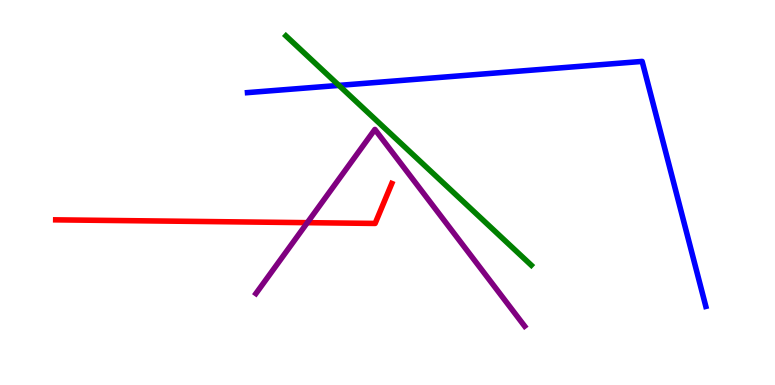[{'lines': ['blue', 'red'], 'intersections': []}, {'lines': ['green', 'red'], 'intersections': []}, {'lines': ['purple', 'red'], 'intersections': [{'x': 3.97, 'y': 4.22}]}, {'lines': ['blue', 'green'], 'intersections': [{'x': 4.37, 'y': 7.78}]}, {'lines': ['blue', 'purple'], 'intersections': []}, {'lines': ['green', 'purple'], 'intersections': []}]